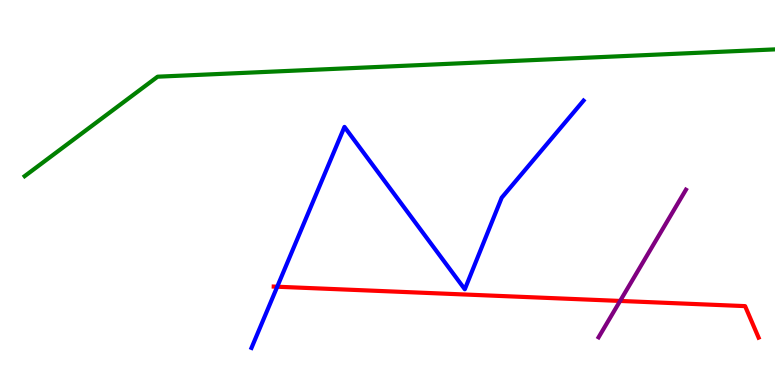[{'lines': ['blue', 'red'], 'intersections': [{'x': 3.58, 'y': 2.55}]}, {'lines': ['green', 'red'], 'intersections': []}, {'lines': ['purple', 'red'], 'intersections': [{'x': 8.0, 'y': 2.18}]}, {'lines': ['blue', 'green'], 'intersections': []}, {'lines': ['blue', 'purple'], 'intersections': []}, {'lines': ['green', 'purple'], 'intersections': []}]